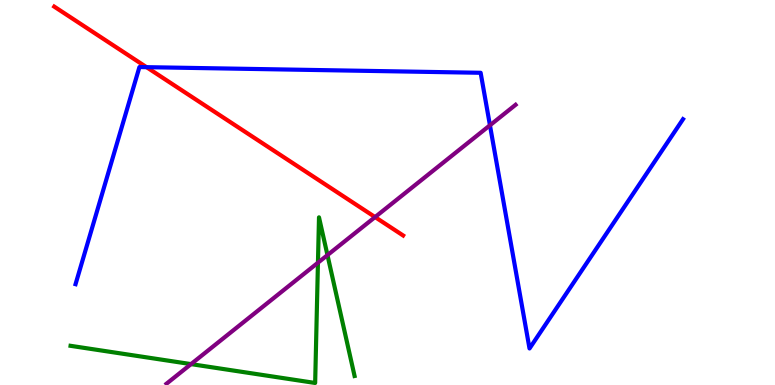[{'lines': ['blue', 'red'], 'intersections': [{'x': 1.89, 'y': 8.26}]}, {'lines': ['green', 'red'], 'intersections': []}, {'lines': ['purple', 'red'], 'intersections': [{'x': 4.84, 'y': 4.36}]}, {'lines': ['blue', 'green'], 'intersections': []}, {'lines': ['blue', 'purple'], 'intersections': [{'x': 6.32, 'y': 6.75}]}, {'lines': ['green', 'purple'], 'intersections': [{'x': 2.46, 'y': 0.543}, {'x': 4.1, 'y': 3.18}, {'x': 4.23, 'y': 3.37}]}]